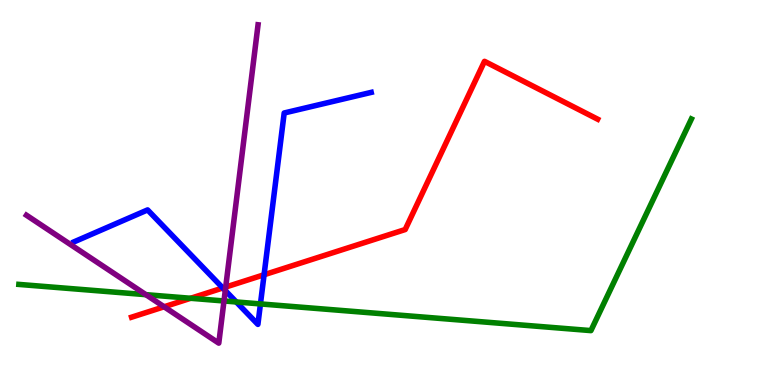[{'lines': ['blue', 'red'], 'intersections': [{'x': 2.87, 'y': 2.52}, {'x': 3.41, 'y': 2.86}]}, {'lines': ['green', 'red'], 'intersections': [{'x': 2.46, 'y': 2.25}]}, {'lines': ['purple', 'red'], 'intersections': [{'x': 2.12, 'y': 2.03}, {'x': 2.91, 'y': 2.54}]}, {'lines': ['blue', 'green'], 'intersections': [{'x': 3.05, 'y': 2.16}, {'x': 3.36, 'y': 2.11}]}, {'lines': ['blue', 'purple'], 'intersections': [{'x': 2.91, 'y': 2.45}]}, {'lines': ['green', 'purple'], 'intersections': [{'x': 1.88, 'y': 2.35}, {'x': 2.89, 'y': 2.18}]}]